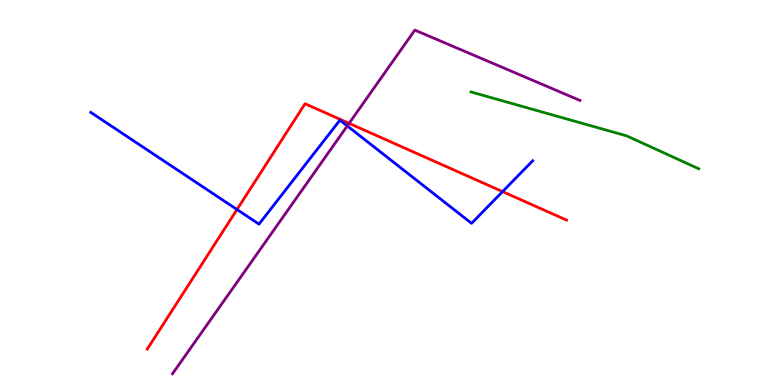[{'lines': ['blue', 'red'], 'intersections': [{'x': 3.06, 'y': 4.56}, {'x': 6.48, 'y': 5.02}]}, {'lines': ['green', 'red'], 'intersections': []}, {'lines': ['purple', 'red'], 'intersections': [{'x': 4.5, 'y': 6.8}]}, {'lines': ['blue', 'green'], 'intersections': []}, {'lines': ['blue', 'purple'], 'intersections': [{'x': 4.48, 'y': 6.73}]}, {'lines': ['green', 'purple'], 'intersections': []}]